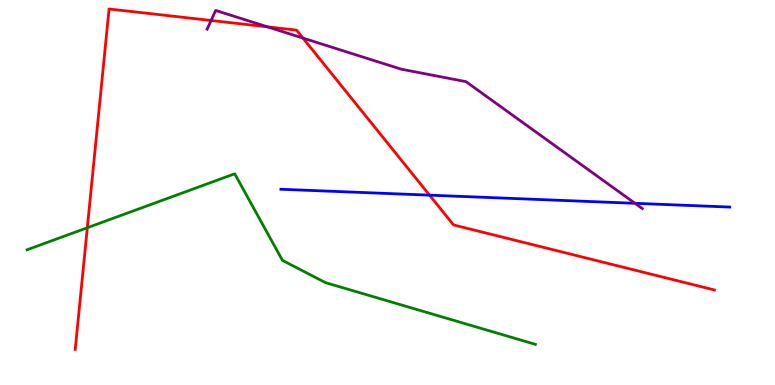[{'lines': ['blue', 'red'], 'intersections': [{'x': 5.54, 'y': 4.93}]}, {'lines': ['green', 'red'], 'intersections': [{'x': 1.13, 'y': 4.08}]}, {'lines': ['purple', 'red'], 'intersections': [{'x': 2.72, 'y': 9.47}, {'x': 3.45, 'y': 9.3}, {'x': 3.91, 'y': 9.01}]}, {'lines': ['blue', 'green'], 'intersections': []}, {'lines': ['blue', 'purple'], 'intersections': [{'x': 8.19, 'y': 4.72}]}, {'lines': ['green', 'purple'], 'intersections': []}]